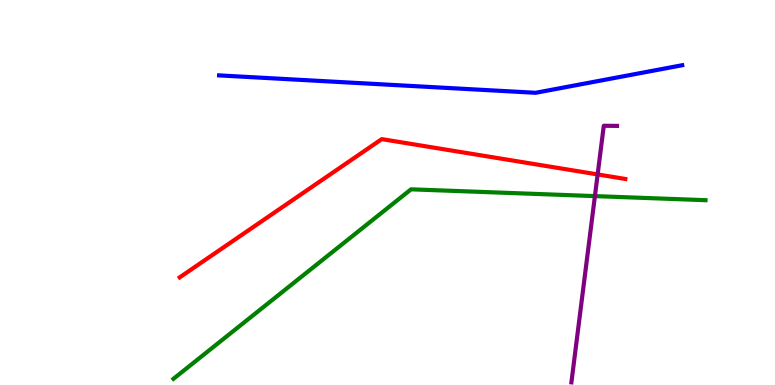[{'lines': ['blue', 'red'], 'intersections': []}, {'lines': ['green', 'red'], 'intersections': []}, {'lines': ['purple', 'red'], 'intersections': [{'x': 7.71, 'y': 5.47}]}, {'lines': ['blue', 'green'], 'intersections': []}, {'lines': ['blue', 'purple'], 'intersections': []}, {'lines': ['green', 'purple'], 'intersections': [{'x': 7.68, 'y': 4.91}]}]